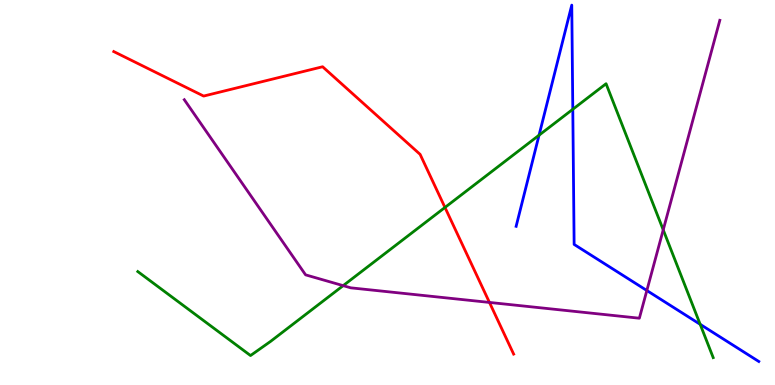[{'lines': ['blue', 'red'], 'intersections': []}, {'lines': ['green', 'red'], 'intersections': [{'x': 5.74, 'y': 4.61}]}, {'lines': ['purple', 'red'], 'intersections': [{'x': 6.32, 'y': 2.14}]}, {'lines': ['blue', 'green'], 'intersections': [{'x': 6.96, 'y': 6.49}, {'x': 7.39, 'y': 7.16}, {'x': 9.03, 'y': 1.58}]}, {'lines': ['blue', 'purple'], 'intersections': [{'x': 8.35, 'y': 2.45}]}, {'lines': ['green', 'purple'], 'intersections': [{'x': 4.43, 'y': 2.58}, {'x': 8.56, 'y': 4.03}]}]